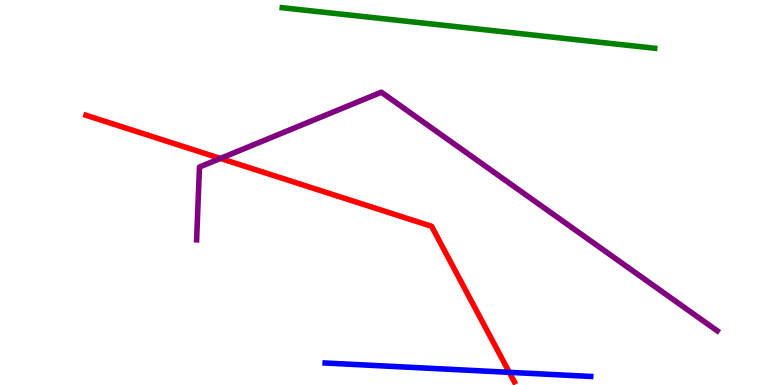[{'lines': ['blue', 'red'], 'intersections': [{'x': 6.57, 'y': 0.329}]}, {'lines': ['green', 'red'], 'intersections': []}, {'lines': ['purple', 'red'], 'intersections': [{'x': 2.84, 'y': 5.88}]}, {'lines': ['blue', 'green'], 'intersections': []}, {'lines': ['blue', 'purple'], 'intersections': []}, {'lines': ['green', 'purple'], 'intersections': []}]